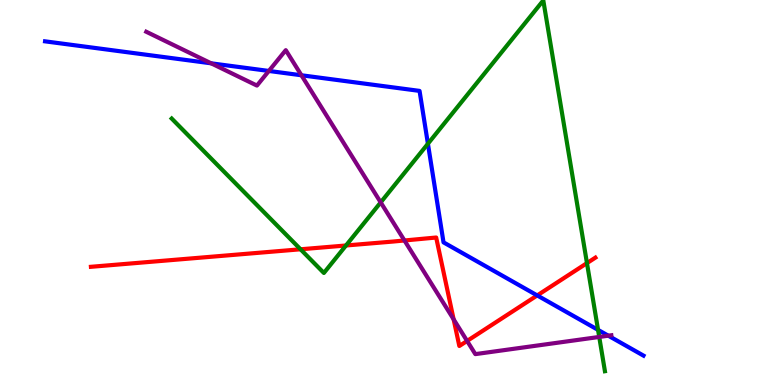[{'lines': ['blue', 'red'], 'intersections': [{'x': 6.93, 'y': 2.33}]}, {'lines': ['green', 'red'], 'intersections': [{'x': 3.88, 'y': 3.53}, {'x': 4.46, 'y': 3.62}, {'x': 7.57, 'y': 3.17}]}, {'lines': ['purple', 'red'], 'intersections': [{'x': 5.22, 'y': 3.75}, {'x': 5.85, 'y': 1.71}, {'x': 6.03, 'y': 1.14}]}, {'lines': ['blue', 'green'], 'intersections': [{'x': 5.52, 'y': 6.27}, {'x': 7.72, 'y': 1.43}]}, {'lines': ['blue', 'purple'], 'intersections': [{'x': 2.72, 'y': 8.36}, {'x': 3.47, 'y': 8.16}, {'x': 3.89, 'y': 8.05}, {'x': 7.85, 'y': 1.28}]}, {'lines': ['green', 'purple'], 'intersections': [{'x': 4.91, 'y': 4.74}, {'x': 7.73, 'y': 1.25}]}]